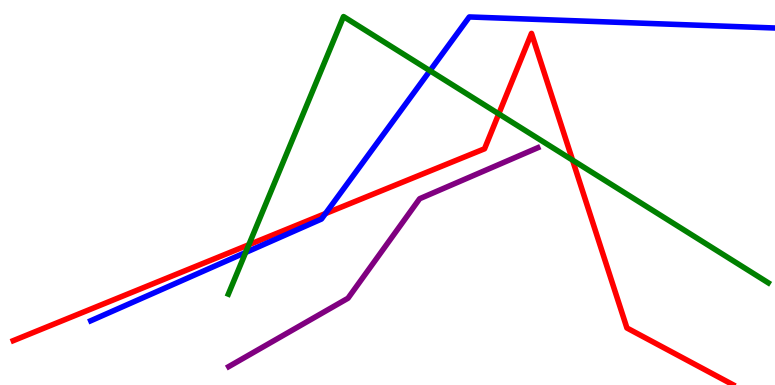[{'lines': ['blue', 'red'], 'intersections': [{'x': 4.2, 'y': 4.45}]}, {'lines': ['green', 'red'], 'intersections': [{'x': 3.21, 'y': 3.64}, {'x': 6.44, 'y': 7.04}, {'x': 7.39, 'y': 5.84}]}, {'lines': ['purple', 'red'], 'intersections': []}, {'lines': ['blue', 'green'], 'intersections': [{'x': 3.17, 'y': 3.44}, {'x': 5.55, 'y': 8.16}]}, {'lines': ['blue', 'purple'], 'intersections': []}, {'lines': ['green', 'purple'], 'intersections': []}]